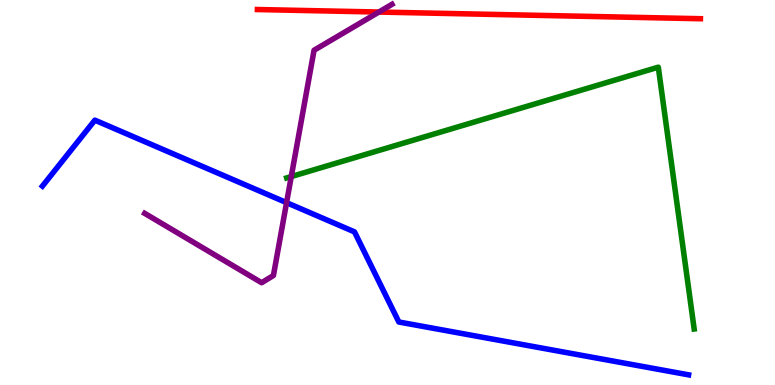[{'lines': ['blue', 'red'], 'intersections': []}, {'lines': ['green', 'red'], 'intersections': []}, {'lines': ['purple', 'red'], 'intersections': [{'x': 4.89, 'y': 9.69}]}, {'lines': ['blue', 'green'], 'intersections': []}, {'lines': ['blue', 'purple'], 'intersections': [{'x': 3.7, 'y': 4.74}]}, {'lines': ['green', 'purple'], 'intersections': [{'x': 3.76, 'y': 5.41}]}]